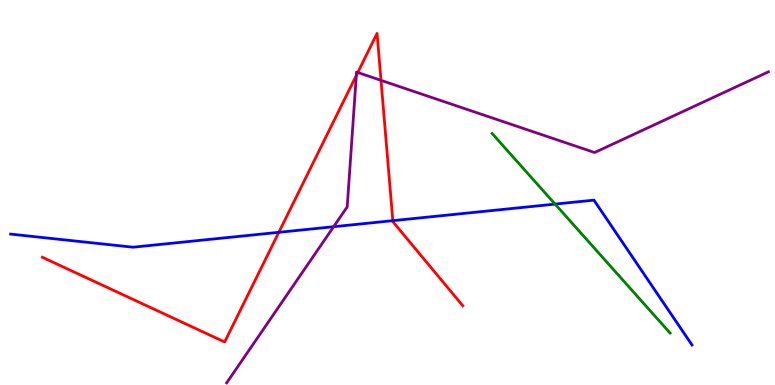[{'lines': ['blue', 'red'], 'intersections': [{'x': 3.6, 'y': 3.97}, {'x': 5.07, 'y': 4.27}]}, {'lines': ['green', 'red'], 'intersections': []}, {'lines': ['purple', 'red'], 'intersections': [{'x': 4.6, 'y': 8.04}, {'x': 4.62, 'y': 8.12}, {'x': 4.92, 'y': 7.91}]}, {'lines': ['blue', 'green'], 'intersections': [{'x': 7.16, 'y': 4.7}]}, {'lines': ['blue', 'purple'], 'intersections': [{'x': 4.3, 'y': 4.11}]}, {'lines': ['green', 'purple'], 'intersections': []}]